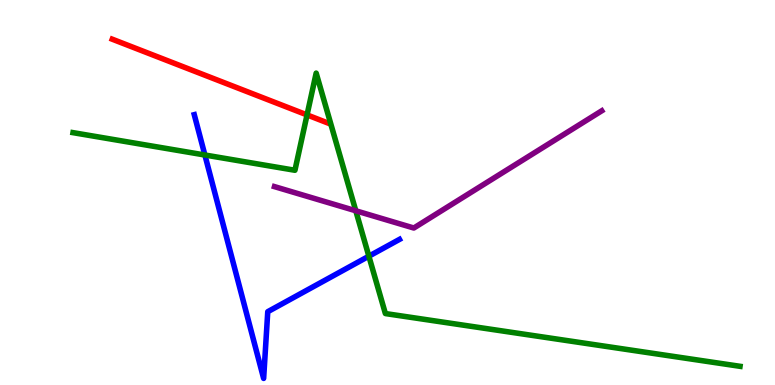[{'lines': ['blue', 'red'], 'intersections': []}, {'lines': ['green', 'red'], 'intersections': [{'x': 3.96, 'y': 7.02}]}, {'lines': ['purple', 'red'], 'intersections': []}, {'lines': ['blue', 'green'], 'intersections': [{'x': 2.64, 'y': 5.97}, {'x': 4.76, 'y': 3.35}]}, {'lines': ['blue', 'purple'], 'intersections': []}, {'lines': ['green', 'purple'], 'intersections': [{'x': 4.59, 'y': 4.53}]}]